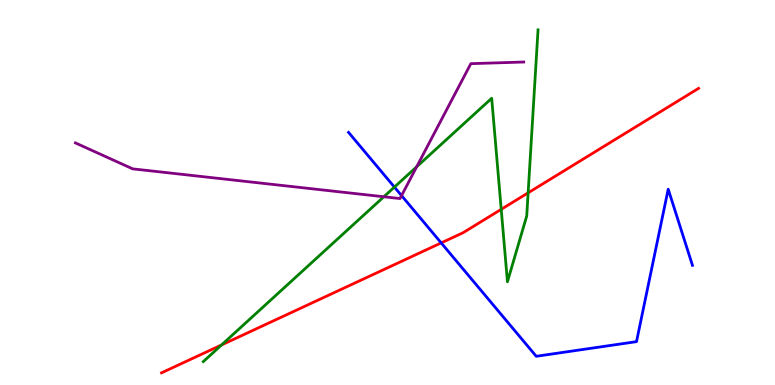[{'lines': ['blue', 'red'], 'intersections': [{'x': 5.69, 'y': 3.69}]}, {'lines': ['green', 'red'], 'intersections': [{'x': 2.86, 'y': 1.04}, {'x': 6.47, 'y': 4.56}, {'x': 6.81, 'y': 4.99}]}, {'lines': ['purple', 'red'], 'intersections': []}, {'lines': ['blue', 'green'], 'intersections': [{'x': 5.09, 'y': 5.14}]}, {'lines': ['blue', 'purple'], 'intersections': [{'x': 5.18, 'y': 4.92}]}, {'lines': ['green', 'purple'], 'intersections': [{'x': 4.95, 'y': 4.89}, {'x': 5.38, 'y': 5.67}]}]